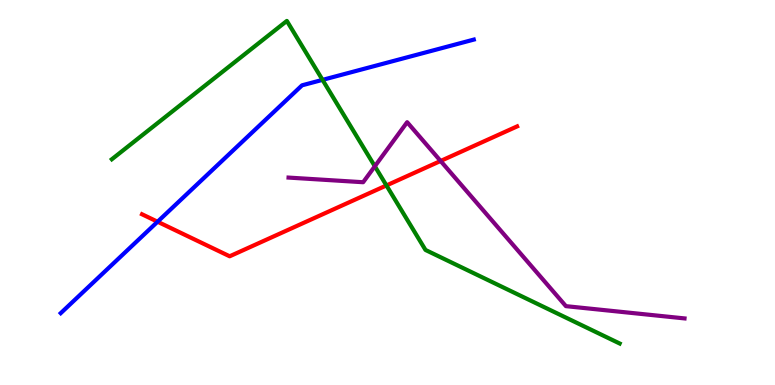[{'lines': ['blue', 'red'], 'intersections': [{'x': 2.03, 'y': 4.24}]}, {'lines': ['green', 'red'], 'intersections': [{'x': 4.99, 'y': 5.18}]}, {'lines': ['purple', 'red'], 'intersections': [{'x': 5.69, 'y': 5.82}]}, {'lines': ['blue', 'green'], 'intersections': [{'x': 4.16, 'y': 7.93}]}, {'lines': ['blue', 'purple'], 'intersections': []}, {'lines': ['green', 'purple'], 'intersections': [{'x': 4.84, 'y': 5.68}]}]